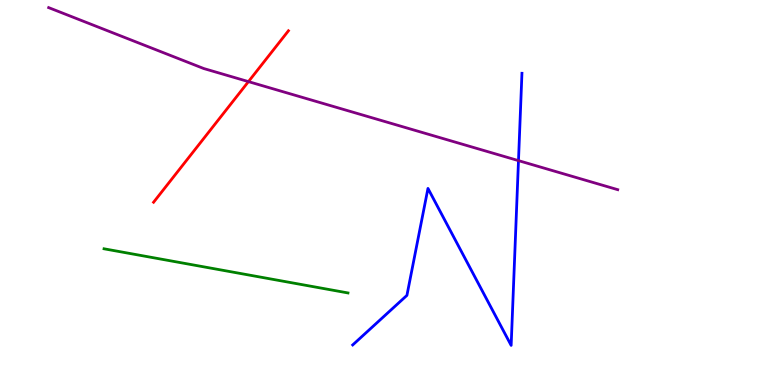[{'lines': ['blue', 'red'], 'intersections': []}, {'lines': ['green', 'red'], 'intersections': []}, {'lines': ['purple', 'red'], 'intersections': [{'x': 3.21, 'y': 7.88}]}, {'lines': ['blue', 'green'], 'intersections': []}, {'lines': ['blue', 'purple'], 'intersections': [{'x': 6.69, 'y': 5.83}]}, {'lines': ['green', 'purple'], 'intersections': []}]